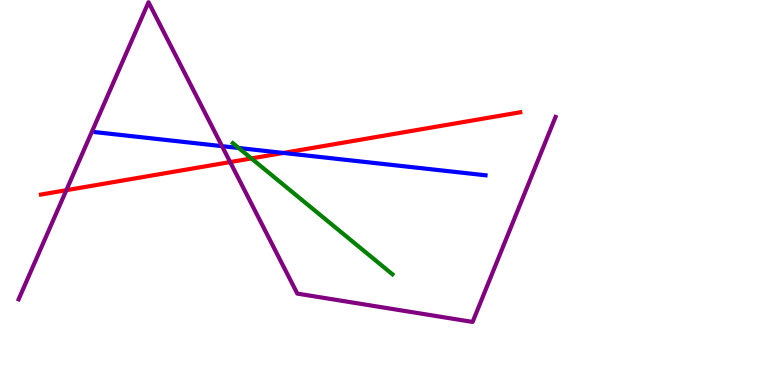[{'lines': ['blue', 'red'], 'intersections': [{'x': 3.66, 'y': 6.03}]}, {'lines': ['green', 'red'], 'intersections': [{'x': 3.24, 'y': 5.88}]}, {'lines': ['purple', 'red'], 'intersections': [{'x': 0.856, 'y': 5.06}, {'x': 2.97, 'y': 5.79}]}, {'lines': ['blue', 'green'], 'intersections': [{'x': 3.08, 'y': 6.16}]}, {'lines': ['blue', 'purple'], 'intersections': [{'x': 2.86, 'y': 6.2}]}, {'lines': ['green', 'purple'], 'intersections': []}]